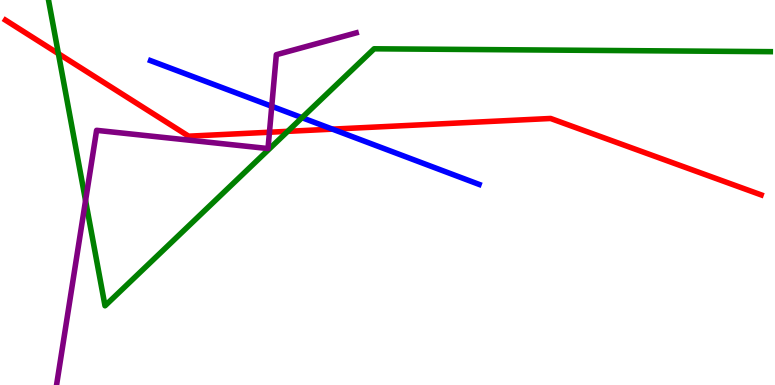[{'lines': ['blue', 'red'], 'intersections': [{'x': 4.29, 'y': 6.65}]}, {'lines': ['green', 'red'], 'intersections': [{'x': 0.754, 'y': 8.61}, {'x': 3.71, 'y': 6.59}]}, {'lines': ['purple', 'red'], 'intersections': [{'x': 3.48, 'y': 6.57}]}, {'lines': ['blue', 'green'], 'intersections': [{'x': 3.9, 'y': 6.94}]}, {'lines': ['blue', 'purple'], 'intersections': [{'x': 3.51, 'y': 7.24}]}, {'lines': ['green', 'purple'], 'intersections': [{'x': 1.1, 'y': 4.79}]}]